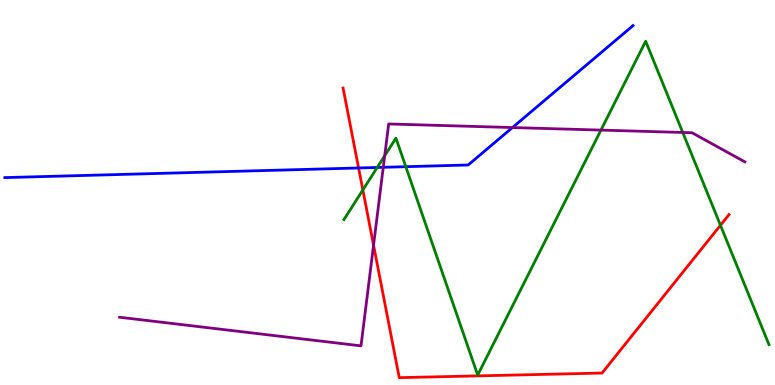[{'lines': ['blue', 'red'], 'intersections': [{'x': 4.63, 'y': 5.64}]}, {'lines': ['green', 'red'], 'intersections': [{'x': 4.68, 'y': 5.07}, {'x': 9.3, 'y': 4.15}]}, {'lines': ['purple', 'red'], 'intersections': [{'x': 4.82, 'y': 3.63}]}, {'lines': ['blue', 'green'], 'intersections': [{'x': 4.87, 'y': 5.65}, {'x': 5.24, 'y': 5.67}]}, {'lines': ['blue', 'purple'], 'intersections': [{'x': 4.95, 'y': 5.65}, {'x': 6.61, 'y': 6.69}]}, {'lines': ['green', 'purple'], 'intersections': [{'x': 4.96, 'y': 5.96}, {'x': 7.75, 'y': 6.62}, {'x': 8.81, 'y': 6.56}]}]